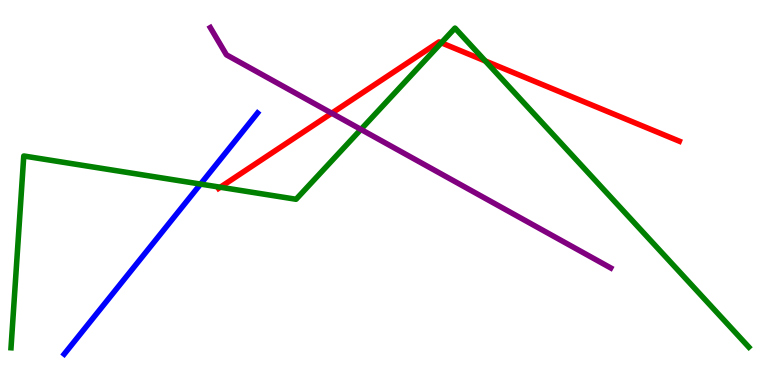[{'lines': ['blue', 'red'], 'intersections': []}, {'lines': ['green', 'red'], 'intersections': [{'x': 2.84, 'y': 5.14}, {'x': 5.69, 'y': 8.89}, {'x': 6.26, 'y': 8.42}]}, {'lines': ['purple', 'red'], 'intersections': [{'x': 4.28, 'y': 7.06}]}, {'lines': ['blue', 'green'], 'intersections': [{'x': 2.59, 'y': 5.22}]}, {'lines': ['blue', 'purple'], 'intersections': []}, {'lines': ['green', 'purple'], 'intersections': [{'x': 4.66, 'y': 6.64}]}]